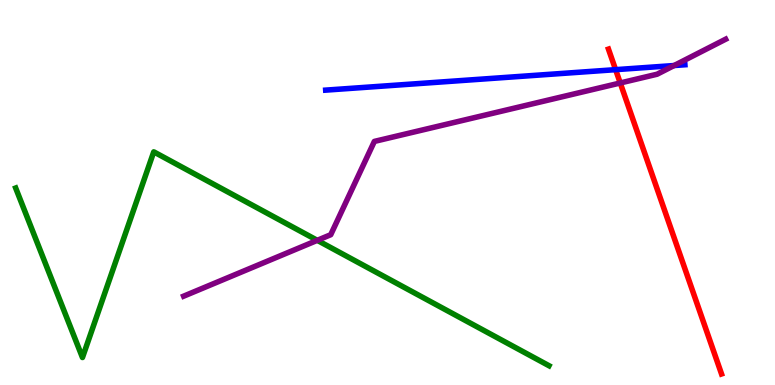[{'lines': ['blue', 'red'], 'intersections': [{'x': 7.94, 'y': 8.19}]}, {'lines': ['green', 'red'], 'intersections': []}, {'lines': ['purple', 'red'], 'intersections': [{'x': 8.0, 'y': 7.84}]}, {'lines': ['blue', 'green'], 'intersections': []}, {'lines': ['blue', 'purple'], 'intersections': [{'x': 8.7, 'y': 8.3}]}, {'lines': ['green', 'purple'], 'intersections': [{'x': 4.09, 'y': 3.76}]}]